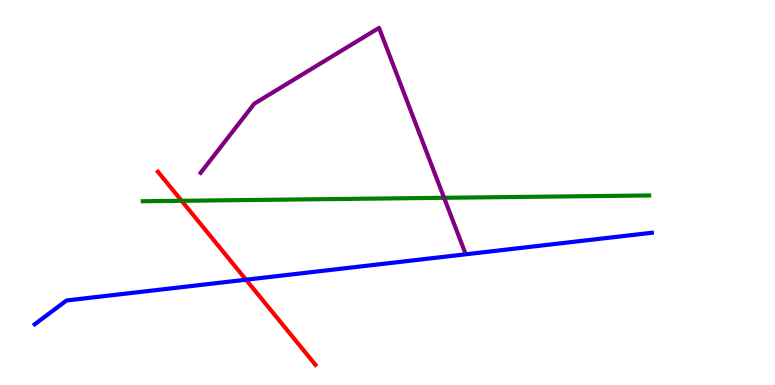[{'lines': ['blue', 'red'], 'intersections': [{'x': 3.17, 'y': 2.73}]}, {'lines': ['green', 'red'], 'intersections': [{'x': 2.34, 'y': 4.78}]}, {'lines': ['purple', 'red'], 'intersections': []}, {'lines': ['blue', 'green'], 'intersections': []}, {'lines': ['blue', 'purple'], 'intersections': []}, {'lines': ['green', 'purple'], 'intersections': [{'x': 5.73, 'y': 4.86}]}]